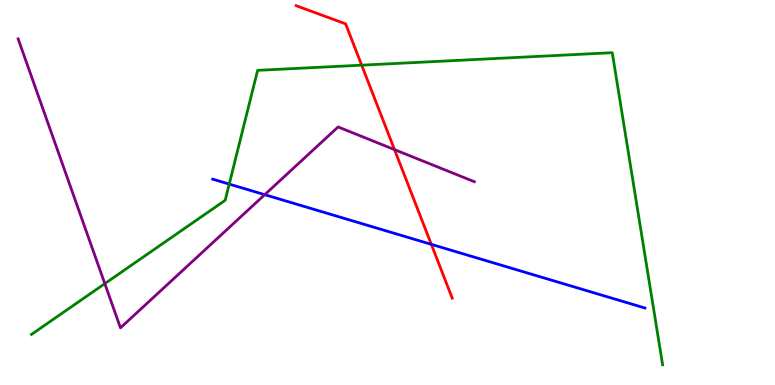[{'lines': ['blue', 'red'], 'intersections': [{'x': 5.57, 'y': 3.65}]}, {'lines': ['green', 'red'], 'intersections': [{'x': 4.67, 'y': 8.31}]}, {'lines': ['purple', 'red'], 'intersections': [{'x': 5.09, 'y': 6.11}]}, {'lines': ['blue', 'green'], 'intersections': [{'x': 2.96, 'y': 5.22}]}, {'lines': ['blue', 'purple'], 'intersections': [{'x': 3.42, 'y': 4.94}]}, {'lines': ['green', 'purple'], 'intersections': [{'x': 1.35, 'y': 2.63}]}]